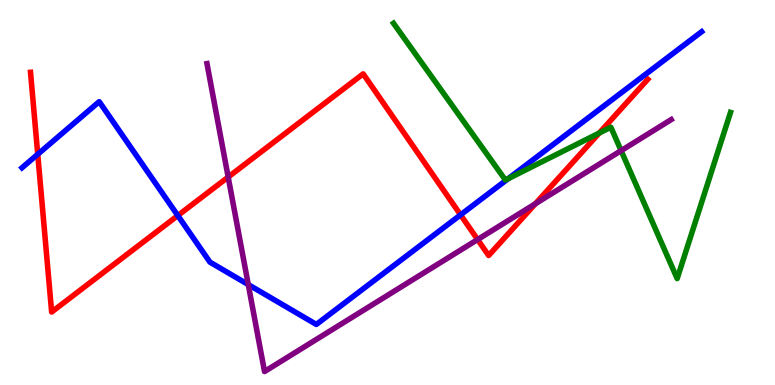[{'lines': ['blue', 'red'], 'intersections': [{'x': 0.487, 'y': 5.99}, {'x': 2.29, 'y': 4.4}, {'x': 5.94, 'y': 4.42}]}, {'lines': ['green', 'red'], 'intersections': [{'x': 7.73, 'y': 6.54}]}, {'lines': ['purple', 'red'], 'intersections': [{'x': 2.94, 'y': 5.4}, {'x': 6.16, 'y': 3.78}, {'x': 6.91, 'y': 4.71}]}, {'lines': ['blue', 'green'], 'intersections': [{'x': 6.56, 'y': 5.36}]}, {'lines': ['blue', 'purple'], 'intersections': [{'x': 3.2, 'y': 2.61}]}, {'lines': ['green', 'purple'], 'intersections': [{'x': 8.01, 'y': 6.09}]}]